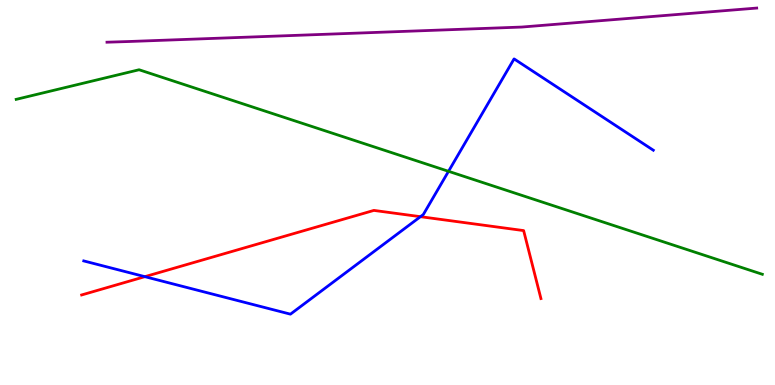[{'lines': ['blue', 'red'], 'intersections': [{'x': 1.87, 'y': 2.81}, {'x': 5.42, 'y': 4.37}]}, {'lines': ['green', 'red'], 'intersections': []}, {'lines': ['purple', 'red'], 'intersections': []}, {'lines': ['blue', 'green'], 'intersections': [{'x': 5.79, 'y': 5.55}]}, {'lines': ['blue', 'purple'], 'intersections': []}, {'lines': ['green', 'purple'], 'intersections': []}]